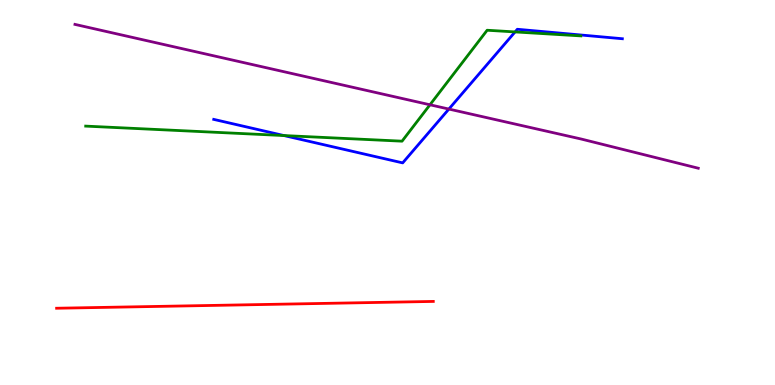[{'lines': ['blue', 'red'], 'intersections': []}, {'lines': ['green', 'red'], 'intersections': []}, {'lines': ['purple', 'red'], 'intersections': []}, {'lines': ['blue', 'green'], 'intersections': [{'x': 3.66, 'y': 6.48}, {'x': 6.65, 'y': 9.17}]}, {'lines': ['blue', 'purple'], 'intersections': [{'x': 5.79, 'y': 7.17}]}, {'lines': ['green', 'purple'], 'intersections': [{'x': 5.55, 'y': 7.28}]}]